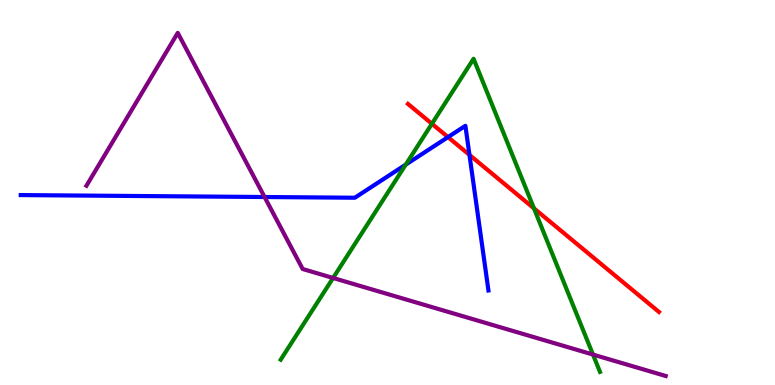[{'lines': ['blue', 'red'], 'intersections': [{'x': 5.78, 'y': 6.44}, {'x': 6.06, 'y': 5.98}]}, {'lines': ['green', 'red'], 'intersections': [{'x': 5.57, 'y': 6.78}, {'x': 6.89, 'y': 4.59}]}, {'lines': ['purple', 'red'], 'intersections': []}, {'lines': ['blue', 'green'], 'intersections': [{'x': 5.24, 'y': 5.72}]}, {'lines': ['blue', 'purple'], 'intersections': [{'x': 3.41, 'y': 4.88}]}, {'lines': ['green', 'purple'], 'intersections': [{'x': 4.3, 'y': 2.78}, {'x': 7.65, 'y': 0.791}]}]